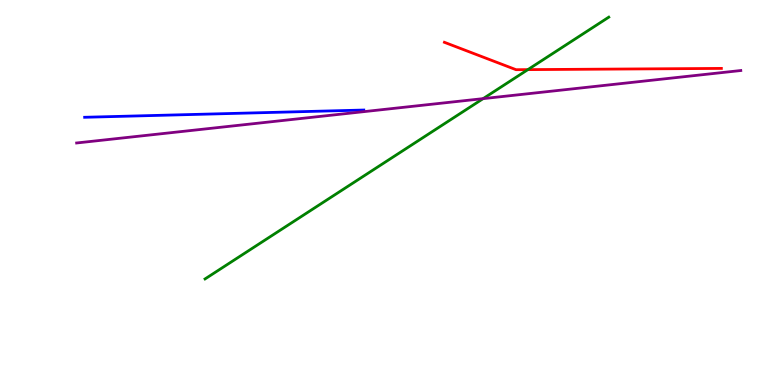[{'lines': ['blue', 'red'], 'intersections': []}, {'lines': ['green', 'red'], 'intersections': [{'x': 6.81, 'y': 8.19}]}, {'lines': ['purple', 'red'], 'intersections': []}, {'lines': ['blue', 'green'], 'intersections': []}, {'lines': ['blue', 'purple'], 'intersections': []}, {'lines': ['green', 'purple'], 'intersections': [{'x': 6.23, 'y': 7.44}]}]